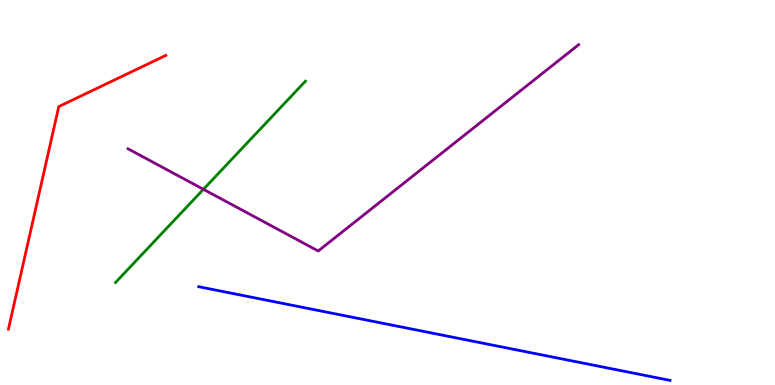[{'lines': ['blue', 'red'], 'intersections': []}, {'lines': ['green', 'red'], 'intersections': []}, {'lines': ['purple', 'red'], 'intersections': []}, {'lines': ['blue', 'green'], 'intersections': []}, {'lines': ['blue', 'purple'], 'intersections': []}, {'lines': ['green', 'purple'], 'intersections': [{'x': 2.63, 'y': 5.08}]}]